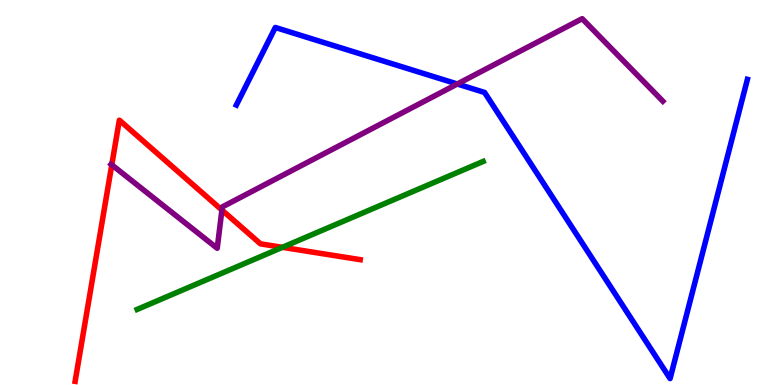[{'lines': ['blue', 'red'], 'intersections': []}, {'lines': ['green', 'red'], 'intersections': [{'x': 3.64, 'y': 3.58}]}, {'lines': ['purple', 'red'], 'intersections': [{'x': 1.44, 'y': 5.72}, {'x': 2.86, 'y': 4.54}]}, {'lines': ['blue', 'green'], 'intersections': []}, {'lines': ['blue', 'purple'], 'intersections': [{'x': 5.9, 'y': 7.82}]}, {'lines': ['green', 'purple'], 'intersections': []}]